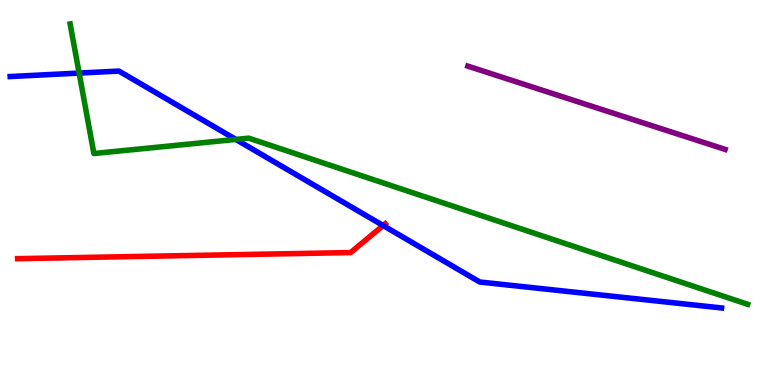[{'lines': ['blue', 'red'], 'intersections': [{'x': 4.94, 'y': 4.14}]}, {'lines': ['green', 'red'], 'intersections': []}, {'lines': ['purple', 'red'], 'intersections': []}, {'lines': ['blue', 'green'], 'intersections': [{'x': 1.02, 'y': 8.1}, {'x': 3.04, 'y': 6.38}]}, {'lines': ['blue', 'purple'], 'intersections': []}, {'lines': ['green', 'purple'], 'intersections': []}]